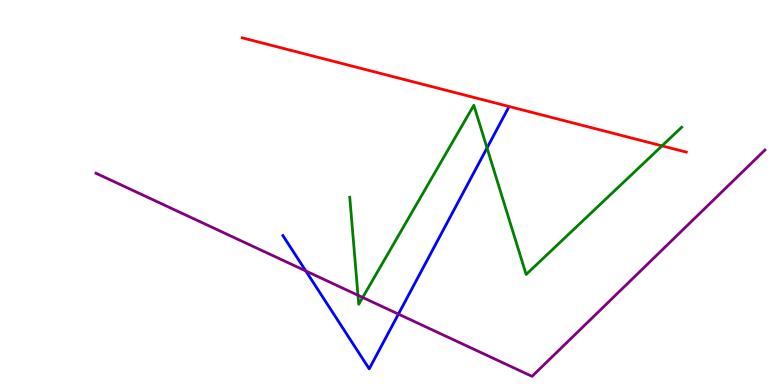[{'lines': ['blue', 'red'], 'intersections': []}, {'lines': ['green', 'red'], 'intersections': [{'x': 8.54, 'y': 6.21}]}, {'lines': ['purple', 'red'], 'intersections': []}, {'lines': ['blue', 'green'], 'intersections': [{'x': 6.28, 'y': 6.16}]}, {'lines': ['blue', 'purple'], 'intersections': [{'x': 3.95, 'y': 2.96}, {'x': 5.14, 'y': 1.84}]}, {'lines': ['green', 'purple'], 'intersections': [{'x': 4.62, 'y': 2.33}, {'x': 4.68, 'y': 2.27}]}]